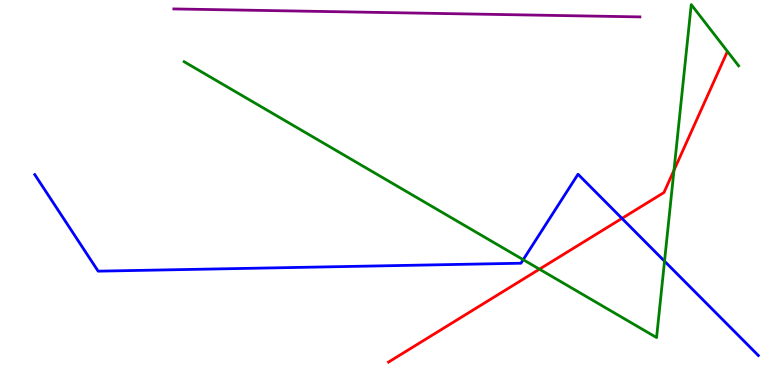[{'lines': ['blue', 'red'], 'intersections': [{'x': 8.03, 'y': 4.33}]}, {'lines': ['green', 'red'], 'intersections': [{'x': 6.96, 'y': 3.01}, {'x': 8.7, 'y': 5.58}]}, {'lines': ['purple', 'red'], 'intersections': []}, {'lines': ['blue', 'green'], 'intersections': [{'x': 6.75, 'y': 3.25}, {'x': 8.57, 'y': 3.22}]}, {'lines': ['blue', 'purple'], 'intersections': []}, {'lines': ['green', 'purple'], 'intersections': []}]